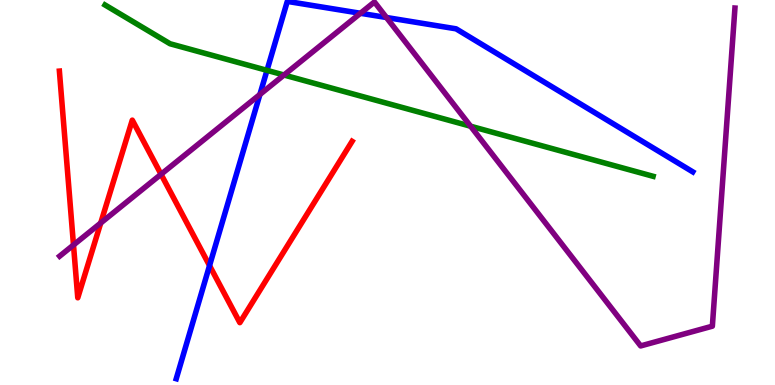[{'lines': ['blue', 'red'], 'intersections': [{'x': 2.7, 'y': 3.1}]}, {'lines': ['green', 'red'], 'intersections': []}, {'lines': ['purple', 'red'], 'intersections': [{'x': 0.948, 'y': 3.64}, {'x': 1.3, 'y': 4.21}, {'x': 2.08, 'y': 5.47}]}, {'lines': ['blue', 'green'], 'intersections': [{'x': 3.45, 'y': 8.17}]}, {'lines': ['blue', 'purple'], 'intersections': [{'x': 3.35, 'y': 7.55}, {'x': 4.65, 'y': 9.66}, {'x': 4.99, 'y': 9.55}]}, {'lines': ['green', 'purple'], 'intersections': [{'x': 3.66, 'y': 8.05}, {'x': 6.07, 'y': 6.72}]}]